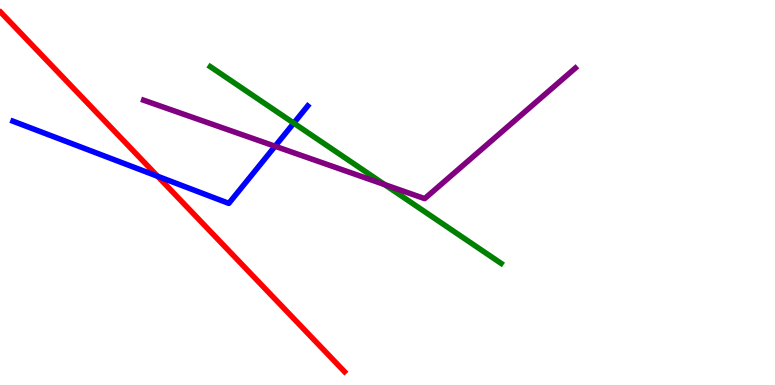[{'lines': ['blue', 'red'], 'intersections': [{'x': 2.03, 'y': 5.42}]}, {'lines': ['green', 'red'], 'intersections': []}, {'lines': ['purple', 'red'], 'intersections': []}, {'lines': ['blue', 'green'], 'intersections': [{'x': 3.79, 'y': 6.8}]}, {'lines': ['blue', 'purple'], 'intersections': [{'x': 3.55, 'y': 6.2}]}, {'lines': ['green', 'purple'], 'intersections': [{'x': 4.96, 'y': 5.21}]}]